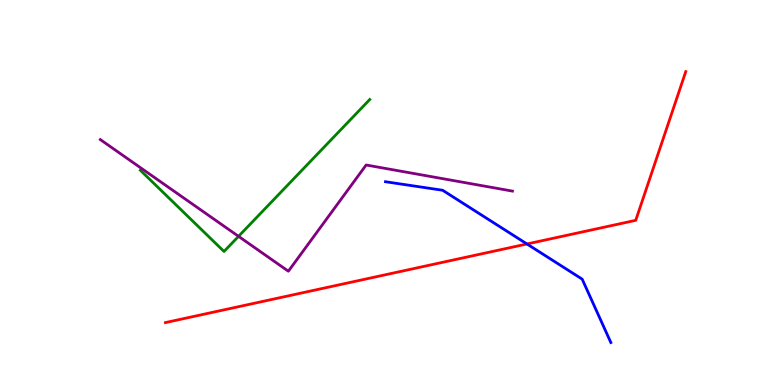[{'lines': ['blue', 'red'], 'intersections': [{'x': 6.8, 'y': 3.66}]}, {'lines': ['green', 'red'], 'intersections': []}, {'lines': ['purple', 'red'], 'intersections': []}, {'lines': ['blue', 'green'], 'intersections': []}, {'lines': ['blue', 'purple'], 'intersections': []}, {'lines': ['green', 'purple'], 'intersections': [{'x': 3.08, 'y': 3.86}]}]